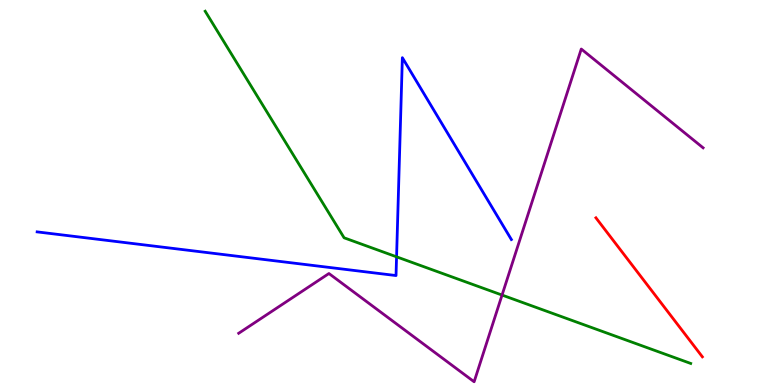[{'lines': ['blue', 'red'], 'intersections': []}, {'lines': ['green', 'red'], 'intersections': []}, {'lines': ['purple', 'red'], 'intersections': []}, {'lines': ['blue', 'green'], 'intersections': [{'x': 5.12, 'y': 3.33}]}, {'lines': ['blue', 'purple'], 'intersections': []}, {'lines': ['green', 'purple'], 'intersections': [{'x': 6.48, 'y': 2.34}]}]